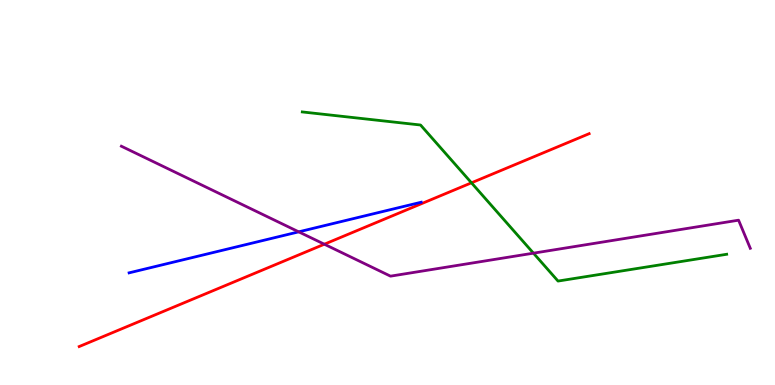[{'lines': ['blue', 'red'], 'intersections': []}, {'lines': ['green', 'red'], 'intersections': [{'x': 6.08, 'y': 5.25}]}, {'lines': ['purple', 'red'], 'intersections': [{'x': 4.19, 'y': 3.66}]}, {'lines': ['blue', 'green'], 'intersections': []}, {'lines': ['blue', 'purple'], 'intersections': [{'x': 3.85, 'y': 3.98}]}, {'lines': ['green', 'purple'], 'intersections': [{'x': 6.88, 'y': 3.42}]}]